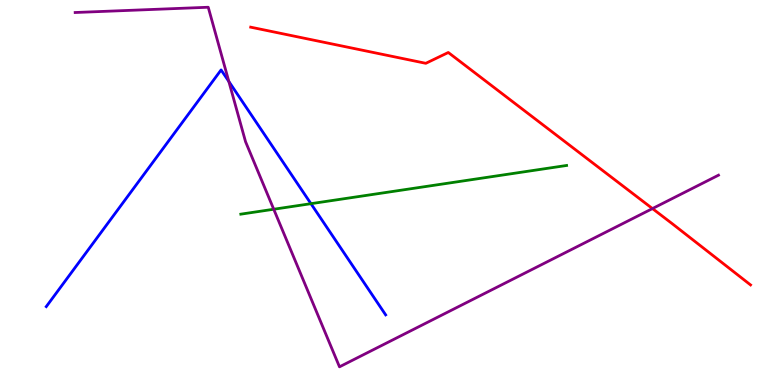[{'lines': ['blue', 'red'], 'intersections': []}, {'lines': ['green', 'red'], 'intersections': []}, {'lines': ['purple', 'red'], 'intersections': [{'x': 8.42, 'y': 4.58}]}, {'lines': ['blue', 'green'], 'intersections': [{'x': 4.01, 'y': 4.71}]}, {'lines': ['blue', 'purple'], 'intersections': [{'x': 2.95, 'y': 7.88}]}, {'lines': ['green', 'purple'], 'intersections': [{'x': 3.53, 'y': 4.57}]}]